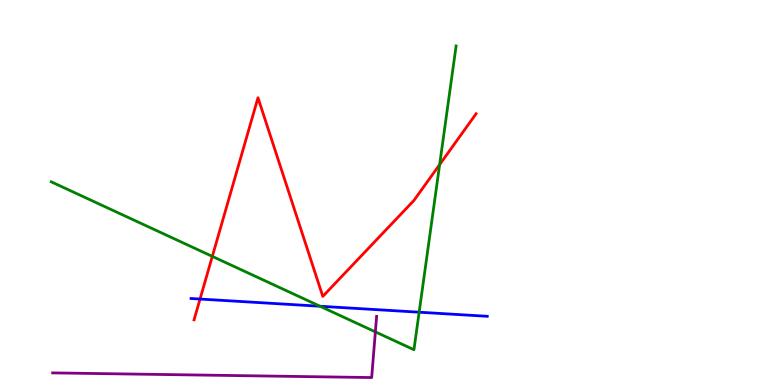[{'lines': ['blue', 'red'], 'intersections': [{'x': 2.58, 'y': 2.23}]}, {'lines': ['green', 'red'], 'intersections': [{'x': 2.74, 'y': 3.34}, {'x': 5.67, 'y': 5.72}]}, {'lines': ['purple', 'red'], 'intersections': []}, {'lines': ['blue', 'green'], 'intersections': [{'x': 4.13, 'y': 2.05}, {'x': 5.41, 'y': 1.89}]}, {'lines': ['blue', 'purple'], 'intersections': []}, {'lines': ['green', 'purple'], 'intersections': [{'x': 4.84, 'y': 1.38}]}]